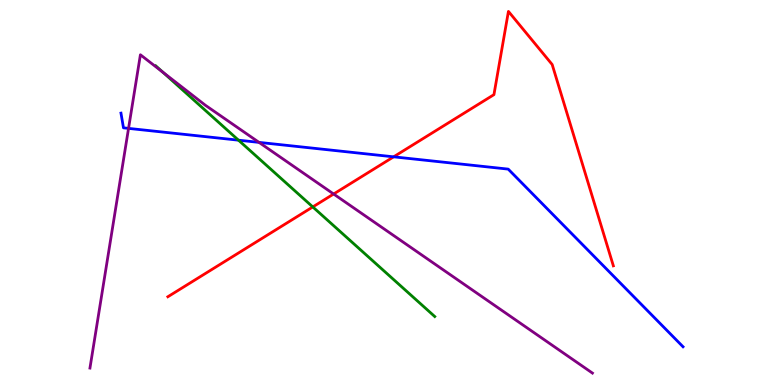[{'lines': ['blue', 'red'], 'intersections': [{'x': 5.08, 'y': 5.93}]}, {'lines': ['green', 'red'], 'intersections': [{'x': 4.04, 'y': 4.63}]}, {'lines': ['purple', 'red'], 'intersections': [{'x': 4.3, 'y': 4.96}]}, {'lines': ['blue', 'green'], 'intersections': [{'x': 3.08, 'y': 6.36}]}, {'lines': ['blue', 'purple'], 'intersections': [{'x': 1.66, 'y': 6.67}, {'x': 3.34, 'y': 6.3}]}, {'lines': ['green', 'purple'], 'intersections': [{'x': 2.1, 'y': 8.13}]}]